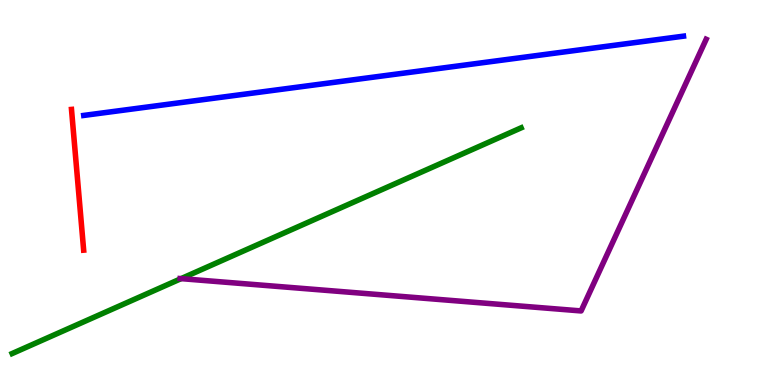[{'lines': ['blue', 'red'], 'intersections': []}, {'lines': ['green', 'red'], 'intersections': []}, {'lines': ['purple', 'red'], 'intersections': []}, {'lines': ['blue', 'green'], 'intersections': []}, {'lines': ['blue', 'purple'], 'intersections': []}, {'lines': ['green', 'purple'], 'intersections': [{'x': 2.34, 'y': 2.76}]}]